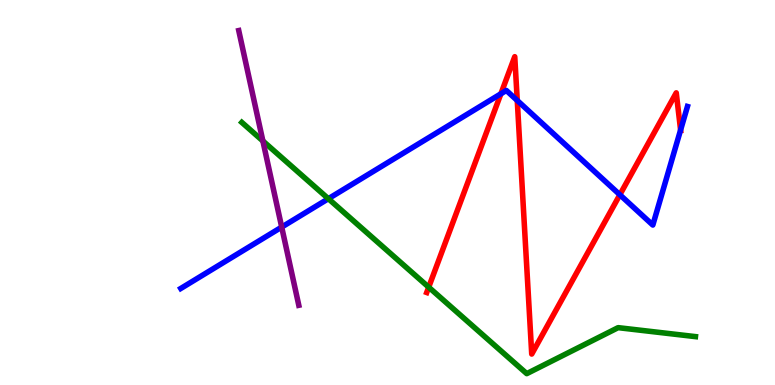[{'lines': ['blue', 'red'], 'intersections': [{'x': 6.46, 'y': 7.56}, {'x': 6.67, 'y': 7.39}, {'x': 8.0, 'y': 4.94}, {'x': 8.78, 'y': 6.62}]}, {'lines': ['green', 'red'], 'intersections': [{'x': 5.53, 'y': 2.54}]}, {'lines': ['purple', 'red'], 'intersections': []}, {'lines': ['blue', 'green'], 'intersections': [{'x': 4.24, 'y': 4.84}]}, {'lines': ['blue', 'purple'], 'intersections': [{'x': 3.63, 'y': 4.1}]}, {'lines': ['green', 'purple'], 'intersections': [{'x': 3.39, 'y': 6.34}]}]